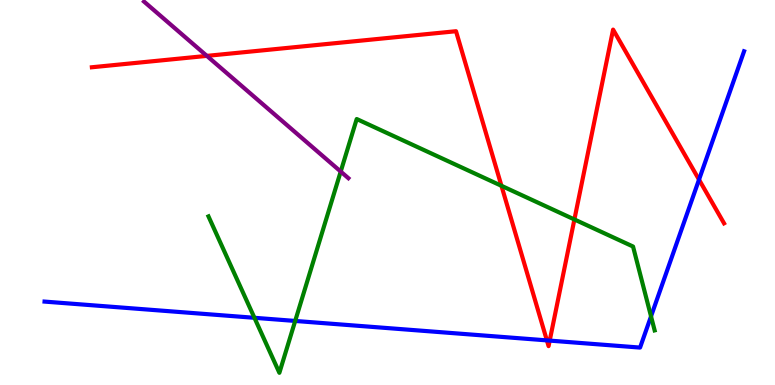[{'lines': ['blue', 'red'], 'intersections': [{'x': 7.06, 'y': 1.16}, {'x': 7.09, 'y': 1.15}, {'x': 9.02, 'y': 5.33}]}, {'lines': ['green', 'red'], 'intersections': [{'x': 6.47, 'y': 5.17}, {'x': 7.41, 'y': 4.3}]}, {'lines': ['purple', 'red'], 'intersections': [{'x': 2.67, 'y': 8.55}]}, {'lines': ['blue', 'green'], 'intersections': [{'x': 3.28, 'y': 1.75}, {'x': 3.81, 'y': 1.66}, {'x': 8.4, 'y': 1.78}]}, {'lines': ['blue', 'purple'], 'intersections': []}, {'lines': ['green', 'purple'], 'intersections': [{'x': 4.4, 'y': 5.54}]}]